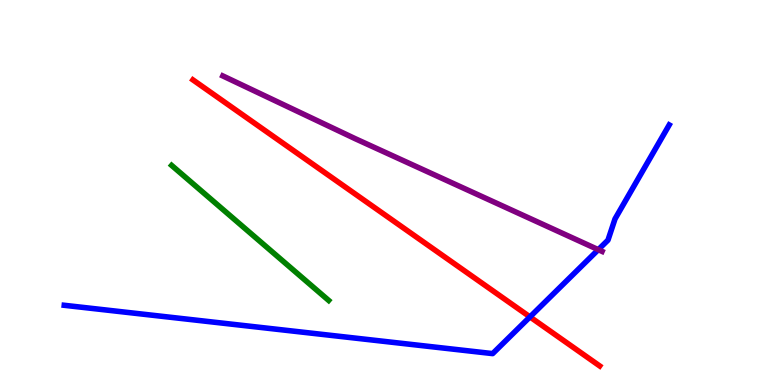[{'lines': ['blue', 'red'], 'intersections': [{'x': 6.84, 'y': 1.77}]}, {'lines': ['green', 'red'], 'intersections': []}, {'lines': ['purple', 'red'], 'intersections': []}, {'lines': ['blue', 'green'], 'intersections': []}, {'lines': ['blue', 'purple'], 'intersections': [{'x': 7.72, 'y': 3.52}]}, {'lines': ['green', 'purple'], 'intersections': []}]